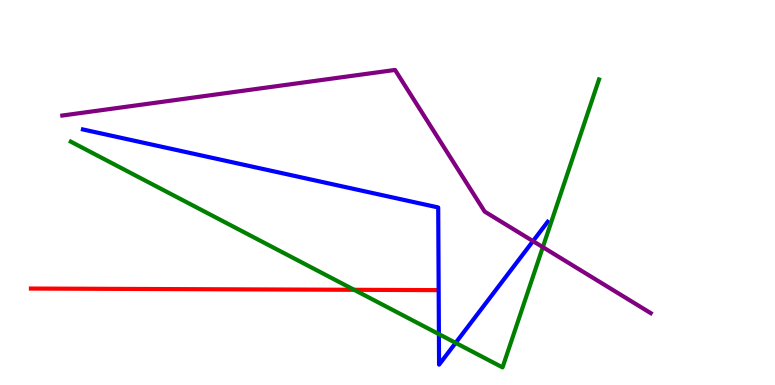[{'lines': ['blue', 'red'], 'intersections': []}, {'lines': ['green', 'red'], 'intersections': [{'x': 4.57, 'y': 2.47}]}, {'lines': ['purple', 'red'], 'intersections': []}, {'lines': ['blue', 'green'], 'intersections': [{'x': 5.66, 'y': 1.32}, {'x': 5.88, 'y': 1.09}]}, {'lines': ['blue', 'purple'], 'intersections': [{'x': 6.88, 'y': 3.74}]}, {'lines': ['green', 'purple'], 'intersections': [{'x': 7.0, 'y': 3.58}]}]